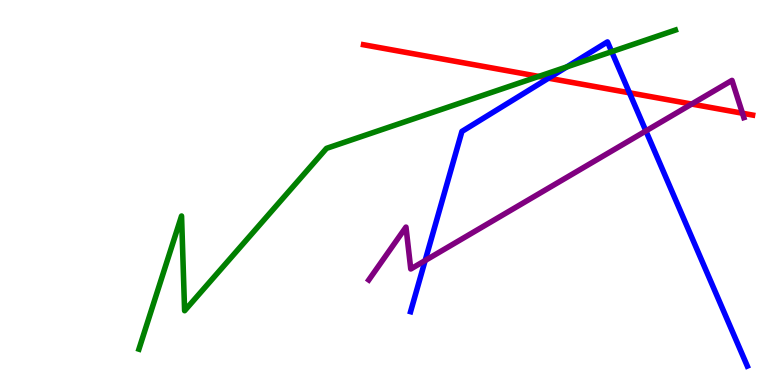[{'lines': ['blue', 'red'], 'intersections': [{'x': 7.08, 'y': 7.97}, {'x': 8.12, 'y': 7.59}]}, {'lines': ['green', 'red'], 'intersections': [{'x': 6.95, 'y': 8.02}]}, {'lines': ['purple', 'red'], 'intersections': [{'x': 8.92, 'y': 7.3}, {'x': 9.58, 'y': 7.06}]}, {'lines': ['blue', 'green'], 'intersections': [{'x': 7.31, 'y': 8.26}, {'x': 7.89, 'y': 8.66}]}, {'lines': ['blue', 'purple'], 'intersections': [{'x': 5.49, 'y': 3.23}, {'x': 8.33, 'y': 6.6}]}, {'lines': ['green', 'purple'], 'intersections': []}]